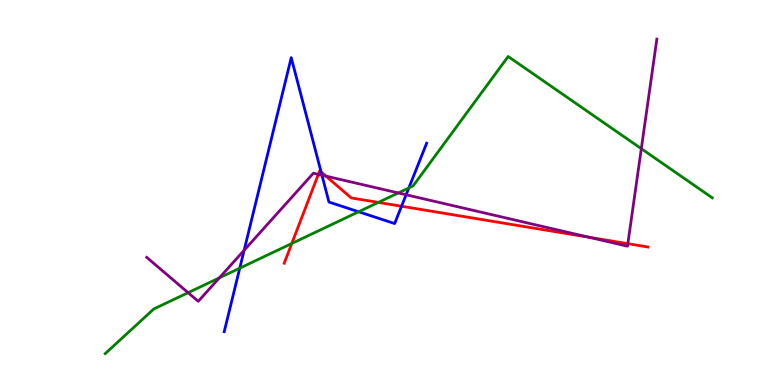[{'lines': ['blue', 'red'], 'intersections': [{'x': 4.14, 'y': 5.53}, {'x': 5.18, 'y': 4.64}]}, {'lines': ['green', 'red'], 'intersections': [{'x': 3.77, 'y': 3.68}, {'x': 4.88, 'y': 4.74}]}, {'lines': ['purple', 'red'], 'intersections': [{'x': 4.11, 'y': 5.47}, {'x': 4.21, 'y': 5.43}, {'x': 7.6, 'y': 3.84}, {'x': 8.1, 'y': 3.67}]}, {'lines': ['blue', 'green'], 'intersections': [{'x': 3.09, 'y': 3.03}, {'x': 4.63, 'y': 4.5}, {'x': 5.28, 'y': 5.12}]}, {'lines': ['blue', 'purple'], 'intersections': [{'x': 3.15, 'y': 3.5}, {'x': 4.15, 'y': 5.45}, {'x': 5.24, 'y': 4.94}]}, {'lines': ['green', 'purple'], 'intersections': [{'x': 2.43, 'y': 2.4}, {'x': 2.83, 'y': 2.78}, {'x': 5.14, 'y': 4.99}, {'x': 8.28, 'y': 6.14}]}]